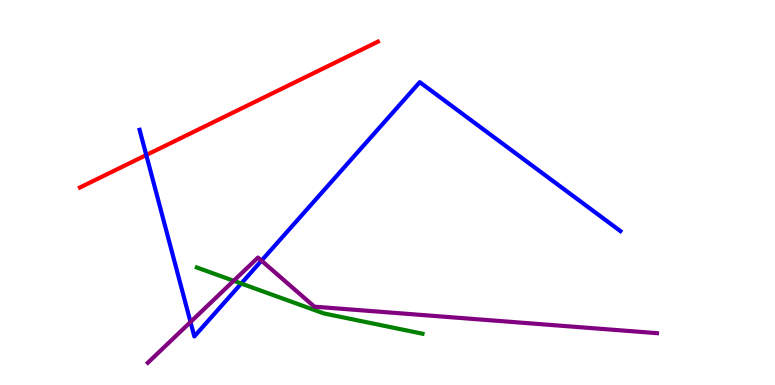[{'lines': ['blue', 'red'], 'intersections': [{'x': 1.89, 'y': 5.97}]}, {'lines': ['green', 'red'], 'intersections': []}, {'lines': ['purple', 'red'], 'intersections': []}, {'lines': ['blue', 'green'], 'intersections': [{'x': 3.11, 'y': 2.64}]}, {'lines': ['blue', 'purple'], 'intersections': [{'x': 2.46, 'y': 1.64}, {'x': 3.37, 'y': 3.23}]}, {'lines': ['green', 'purple'], 'intersections': [{'x': 3.02, 'y': 2.71}]}]